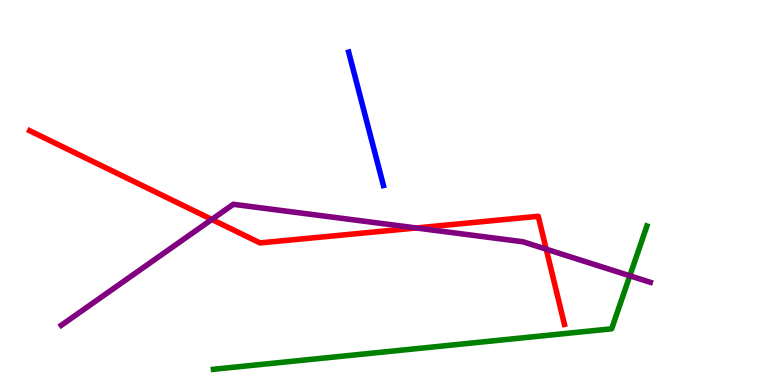[{'lines': ['blue', 'red'], 'intersections': []}, {'lines': ['green', 'red'], 'intersections': []}, {'lines': ['purple', 'red'], 'intersections': [{'x': 2.73, 'y': 4.3}, {'x': 5.37, 'y': 4.08}, {'x': 7.05, 'y': 3.53}]}, {'lines': ['blue', 'green'], 'intersections': []}, {'lines': ['blue', 'purple'], 'intersections': []}, {'lines': ['green', 'purple'], 'intersections': [{'x': 8.13, 'y': 2.84}]}]